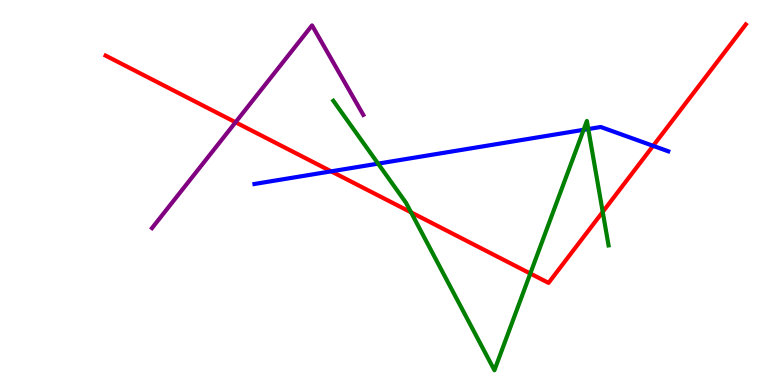[{'lines': ['blue', 'red'], 'intersections': [{'x': 4.27, 'y': 5.55}, {'x': 8.43, 'y': 6.21}]}, {'lines': ['green', 'red'], 'intersections': [{'x': 5.3, 'y': 4.49}, {'x': 6.84, 'y': 2.9}, {'x': 7.78, 'y': 4.5}]}, {'lines': ['purple', 'red'], 'intersections': [{'x': 3.04, 'y': 6.82}]}, {'lines': ['blue', 'green'], 'intersections': [{'x': 4.88, 'y': 5.75}, {'x': 7.53, 'y': 6.63}, {'x': 7.59, 'y': 6.65}]}, {'lines': ['blue', 'purple'], 'intersections': []}, {'lines': ['green', 'purple'], 'intersections': []}]